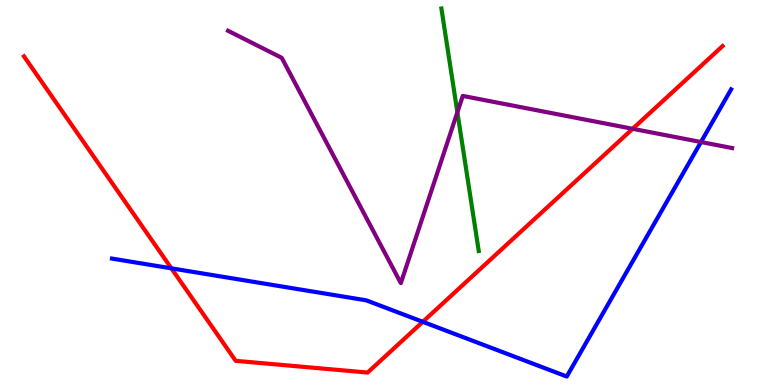[{'lines': ['blue', 'red'], 'intersections': [{'x': 2.21, 'y': 3.03}, {'x': 5.46, 'y': 1.64}]}, {'lines': ['green', 'red'], 'intersections': []}, {'lines': ['purple', 'red'], 'intersections': [{'x': 8.16, 'y': 6.65}]}, {'lines': ['blue', 'green'], 'intersections': []}, {'lines': ['blue', 'purple'], 'intersections': [{'x': 9.04, 'y': 6.31}]}, {'lines': ['green', 'purple'], 'intersections': [{'x': 5.9, 'y': 7.08}]}]